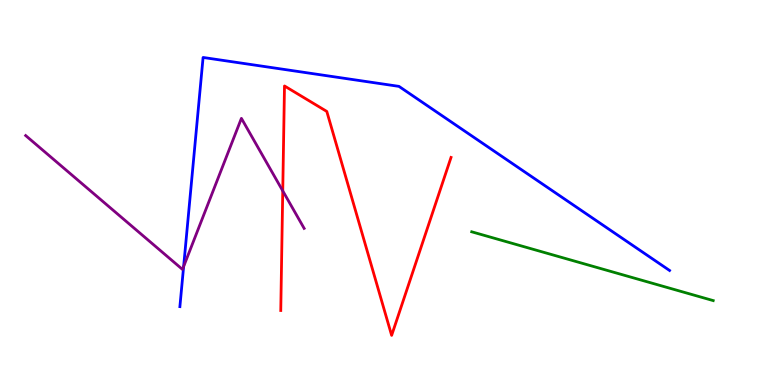[{'lines': ['blue', 'red'], 'intersections': []}, {'lines': ['green', 'red'], 'intersections': []}, {'lines': ['purple', 'red'], 'intersections': [{'x': 3.65, 'y': 5.04}]}, {'lines': ['blue', 'green'], 'intersections': []}, {'lines': ['blue', 'purple'], 'intersections': [{'x': 2.37, 'y': 3.08}]}, {'lines': ['green', 'purple'], 'intersections': []}]